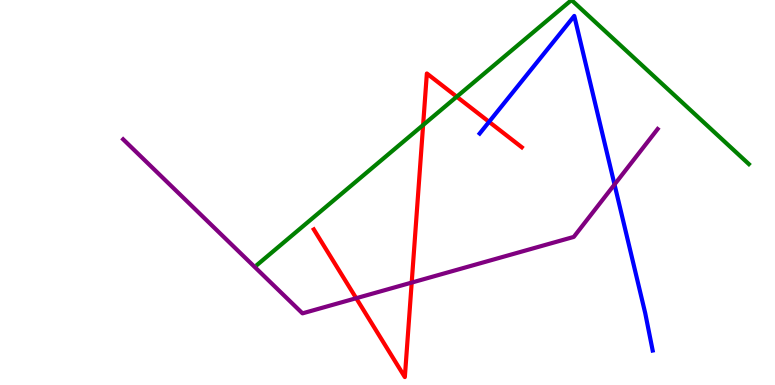[{'lines': ['blue', 'red'], 'intersections': [{'x': 6.31, 'y': 6.84}]}, {'lines': ['green', 'red'], 'intersections': [{'x': 5.46, 'y': 6.75}, {'x': 5.89, 'y': 7.49}]}, {'lines': ['purple', 'red'], 'intersections': [{'x': 4.6, 'y': 2.25}, {'x': 5.31, 'y': 2.66}]}, {'lines': ['blue', 'green'], 'intersections': []}, {'lines': ['blue', 'purple'], 'intersections': [{'x': 7.93, 'y': 5.21}]}, {'lines': ['green', 'purple'], 'intersections': []}]